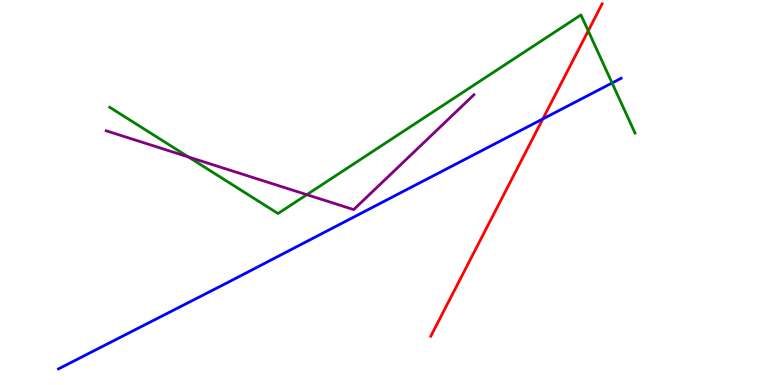[{'lines': ['blue', 'red'], 'intersections': [{'x': 7.0, 'y': 6.91}]}, {'lines': ['green', 'red'], 'intersections': [{'x': 7.59, 'y': 9.2}]}, {'lines': ['purple', 'red'], 'intersections': []}, {'lines': ['blue', 'green'], 'intersections': [{'x': 7.9, 'y': 7.84}]}, {'lines': ['blue', 'purple'], 'intersections': []}, {'lines': ['green', 'purple'], 'intersections': [{'x': 2.43, 'y': 5.92}, {'x': 3.96, 'y': 4.94}]}]